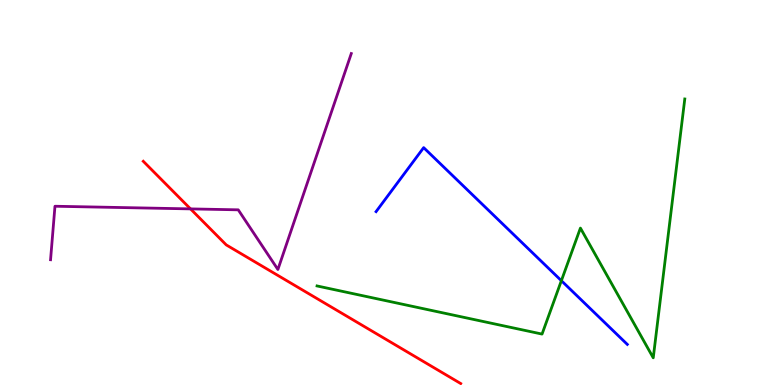[{'lines': ['blue', 'red'], 'intersections': []}, {'lines': ['green', 'red'], 'intersections': []}, {'lines': ['purple', 'red'], 'intersections': [{'x': 2.46, 'y': 4.57}]}, {'lines': ['blue', 'green'], 'intersections': [{'x': 7.24, 'y': 2.71}]}, {'lines': ['blue', 'purple'], 'intersections': []}, {'lines': ['green', 'purple'], 'intersections': []}]